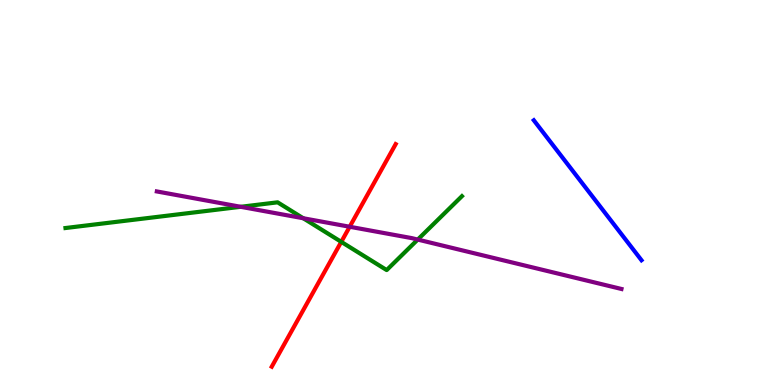[{'lines': ['blue', 'red'], 'intersections': []}, {'lines': ['green', 'red'], 'intersections': [{'x': 4.4, 'y': 3.72}]}, {'lines': ['purple', 'red'], 'intersections': [{'x': 4.51, 'y': 4.11}]}, {'lines': ['blue', 'green'], 'intersections': []}, {'lines': ['blue', 'purple'], 'intersections': []}, {'lines': ['green', 'purple'], 'intersections': [{'x': 3.11, 'y': 4.63}, {'x': 3.91, 'y': 4.33}, {'x': 5.39, 'y': 3.78}]}]